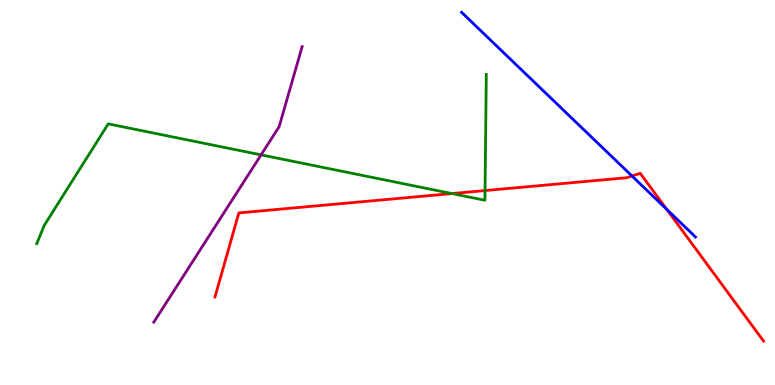[{'lines': ['blue', 'red'], 'intersections': [{'x': 8.15, 'y': 5.43}, {'x': 8.6, 'y': 4.56}]}, {'lines': ['green', 'red'], 'intersections': [{'x': 5.83, 'y': 4.97}, {'x': 6.26, 'y': 5.05}]}, {'lines': ['purple', 'red'], 'intersections': []}, {'lines': ['blue', 'green'], 'intersections': []}, {'lines': ['blue', 'purple'], 'intersections': []}, {'lines': ['green', 'purple'], 'intersections': [{'x': 3.37, 'y': 5.98}]}]